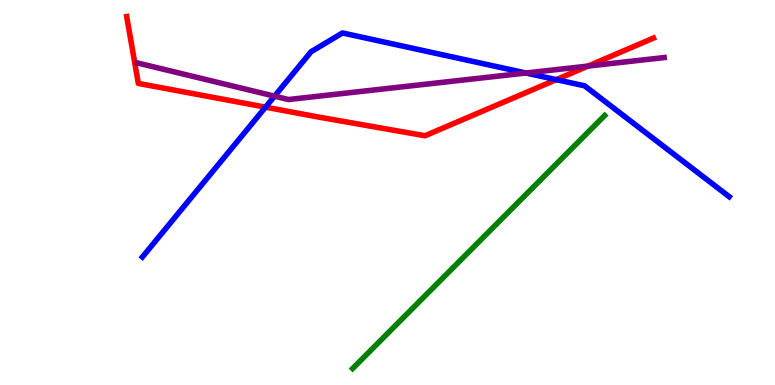[{'lines': ['blue', 'red'], 'intersections': [{'x': 3.43, 'y': 7.22}, {'x': 7.18, 'y': 7.93}]}, {'lines': ['green', 'red'], 'intersections': []}, {'lines': ['purple', 'red'], 'intersections': [{'x': 7.59, 'y': 8.28}]}, {'lines': ['blue', 'green'], 'intersections': []}, {'lines': ['blue', 'purple'], 'intersections': [{'x': 3.54, 'y': 7.5}, {'x': 6.79, 'y': 8.1}]}, {'lines': ['green', 'purple'], 'intersections': []}]